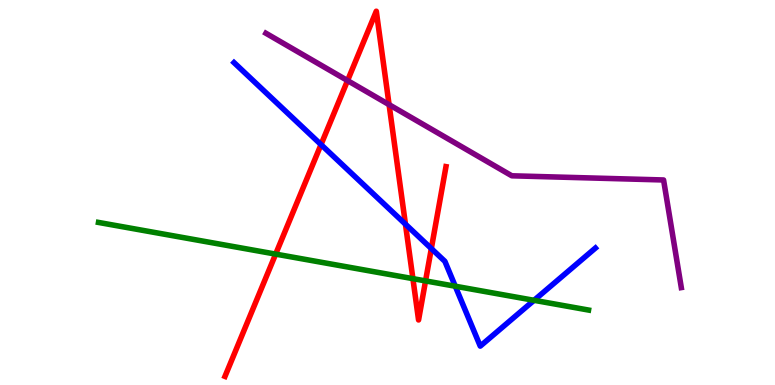[{'lines': ['blue', 'red'], 'intersections': [{'x': 4.14, 'y': 6.24}, {'x': 5.23, 'y': 4.18}, {'x': 5.57, 'y': 3.54}]}, {'lines': ['green', 'red'], 'intersections': [{'x': 3.56, 'y': 3.4}, {'x': 5.33, 'y': 2.76}, {'x': 5.49, 'y': 2.7}]}, {'lines': ['purple', 'red'], 'intersections': [{'x': 4.48, 'y': 7.91}, {'x': 5.02, 'y': 7.28}]}, {'lines': ['blue', 'green'], 'intersections': [{'x': 5.87, 'y': 2.57}, {'x': 6.89, 'y': 2.2}]}, {'lines': ['blue', 'purple'], 'intersections': []}, {'lines': ['green', 'purple'], 'intersections': []}]